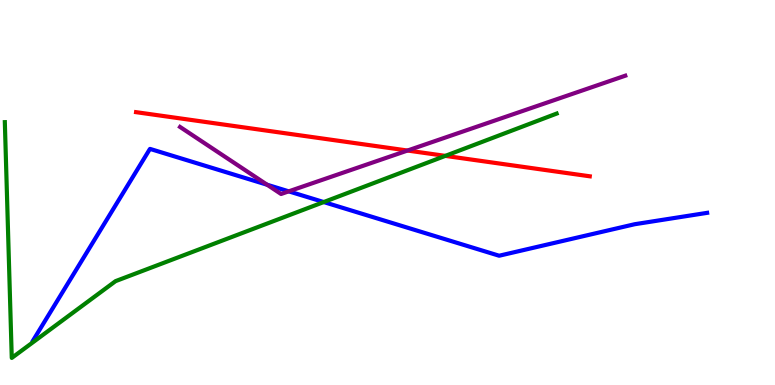[{'lines': ['blue', 'red'], 'intersections': []}, {'lines': ['green', 'red'], 'intersections': [{'x': 5.75, 'y': 5.95}]}, {'lines': ['purple', 'red'], 'intersections': [{'x': 5.26, 'y': 6.09}]}, {'lines': ['blue', 'green'], 'intersections': [{'x': 4.18, 'y': 4.75}]}, {'lines': ['blue', 'purple'], 'intersections': [{'x': 3.45, 'y': 5.2}, {'x': 3.73, 'y': 5.03}]}, {'lines': ['green', 'purple'], 'intersections': []}]